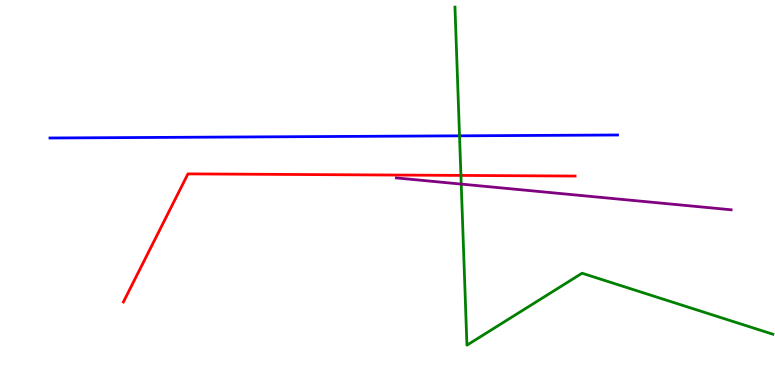[{'lines': ['blue', 'red'], 'intersections': []}, {'lines': ['green', 'red'], 'intersections': [{'x': 5.95, 'y': 5.44}]}, {'lines': ['purple', 'red'], 'intersections': []}, {'lines': ['blue', 'green'], 'intersections': [{'x': 5.93, 'y': 6.47}]}, {'lines': ['blue', 'purple'], 'intersections': []}, {'lines': ['green', 'purple'], 'intersections': [{'x': 5.95, 'y': 5.22}]}]